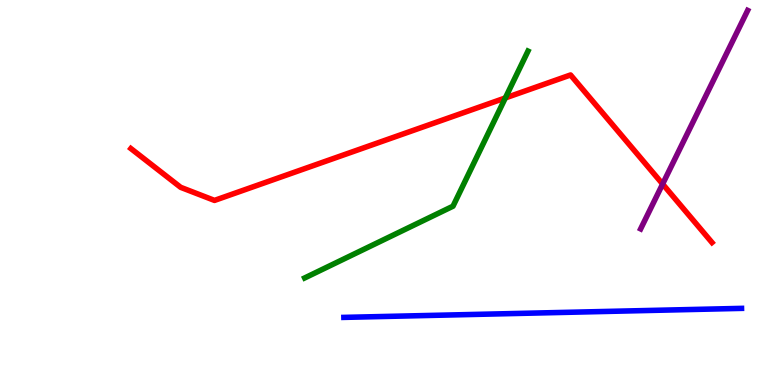[{'lines': ['blue', 'red'], 'intersections': []}, {'lines': ['green', 'red'], 'intersections': [{'x': 6.52, 'y': 7.46}]}, {'lines': ['purple', 'red'], 'intersections': [{'x': 8.55, 'y': 5.22}]}, {'lines': ['blue', 'green'], 'intersections': []}, {'lines': ['blue', 'purple'], 'intersections': []}, {'lines': ['green', 'purple'], 'intersections': []}]